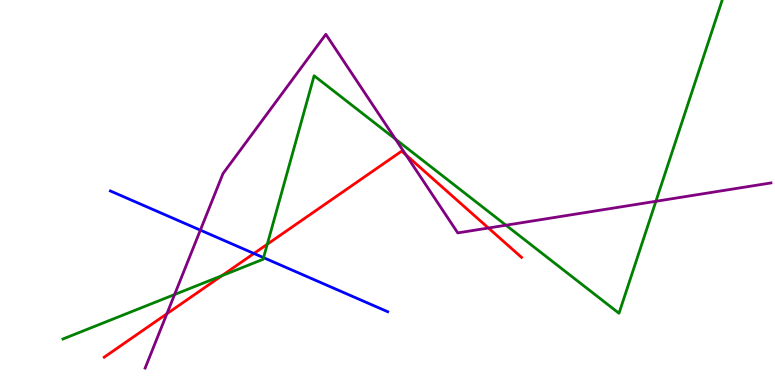[{'lines': ['blue', 'red'], 'intersections': [{'x': 3.28, 'y': 3.42}]}, {'lines': ['green', 'red'], 'intersections': [{'x': 2.86, 'y': 2.84}, {'x': 3.45, 'y': 3.66}]}, {'lines': ['purple', 'red'], 'intersections': [{'x': 2.15, 'y': 1.85}, {'x': 5.24, 'y': 5.98}, {'x': 6.3, 'y': 4.08}]}, {'lines': ['blue', 'green'], 'intersections': [{'x': 3.4, 'y': 3.31}]}, {'lines': ['blue', 'purple'], 'intersections': [{'x': 2.59, 'y': 4.02}]}, {'lines': ['green', 'purple'], 'intersections': [{'x': 2.25, 'y': 2.35}, {'x': 5.1, 'y': 6.39}, {'x': 6.53, 'y': 4.15}, {'x': 8.46, 'y': 4.77}]}]